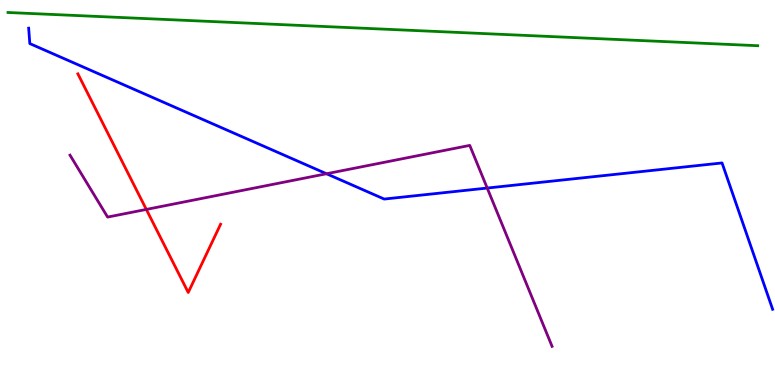[{'lines': ['blue', 'red'], 'intersections': []}, {'lines': ['green', 'red'], 'intersections': []}, {'lines': ['purple', 'red'], 'intersections': [{'x': 1.89, 'y': 4.56}]}, {'lines': ['blue', 'green'], 'intersections': []}, {'lines': ['blue', 'purple'], 'intersections': [{'x': 4.21, 'y': 5.49}, {'x': 6.29, 'y': 5.12}]}, {'lines': ['green', 'purple'], 'intersections': []}]